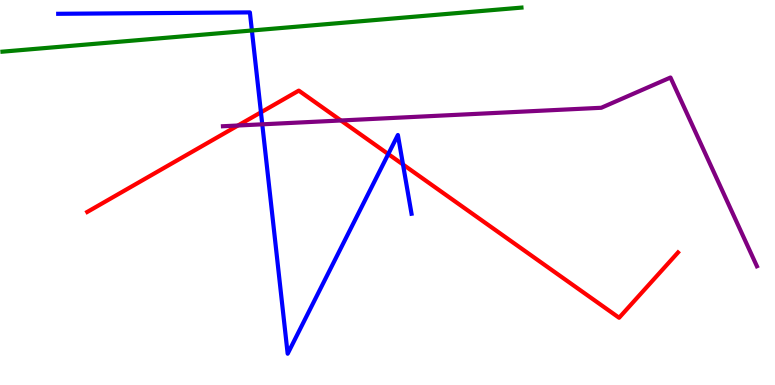[{'lines': ['blue', 'red'], 'intersections': [{'x': 3.37, 'y': 7.08}, {'x': 5.01, 'y': 6.0}, {'x': 5.2, 'y': 5.73}]}, {'lines': ['green', 'red'], 'intersections': []}, {'lines': ['purple', 'red'], 'intersections': [{'x': 3.07, 'y': 6.74}, {'x': 4.4, 'y': 6.87}]}, {'lines': ['blue', 'green'], 'intersections': [{'x': 3.25, 'y': 9.21}]}, {'lines': ['blue', 'purple'], 'intersections': [{'x': 3.38, 'y': 6.77}]}, {'lines': ['green', 'purple'], 'intersections': []}]